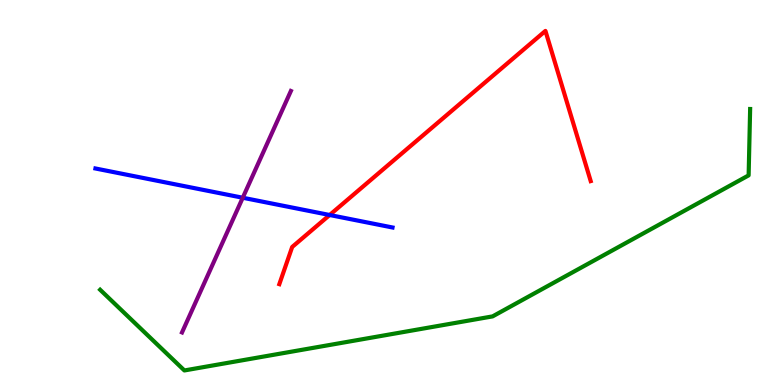[{'lines': ['blue', 'red'], 'intersections': [{'x': 4.25, 'y': 4.42}]}, {'lines': ['green', 'red'], 'intersections': []}, {'lines': ['purple', 'red'], 'intersections': []}, {'lines': ['blue', 'green'], 'intersections': []}, {'lines': ['blue', 'purple'], 'intersections': [{'x': 3.13, 'y': 4.86}]}, {'lines': ['green', 'purple'], 'intersections': []}]